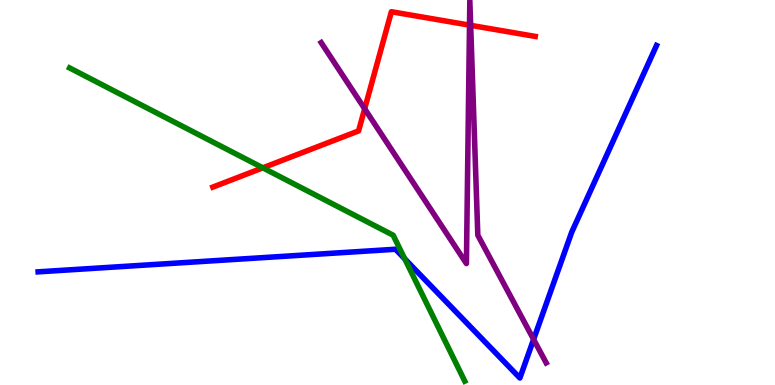[{'lines': ['blue', 'red'], 'intersections': []}, {'lines': ['green', 'red'], 'intersections': [{'x': 3.39, 'y': 5.64}]}, {'lines': ['purple', 'red'], 'intersections': [{'x': 4.71, 'y': 7.17}, {'x': 6.06, 'y': 9.35}, {'x': 6.07, 'y': 9.34}]}, {'lines': ['blue', 'green'], 'intersections': [{'x': 5.22, 'y': 3.28}]}, {'lines': ['blue', 'purple'], 'intersections': [{'x': 6.89, 'y': 1.18}]}, {'lines': ['green', 'purple'], 'intersections': []}]